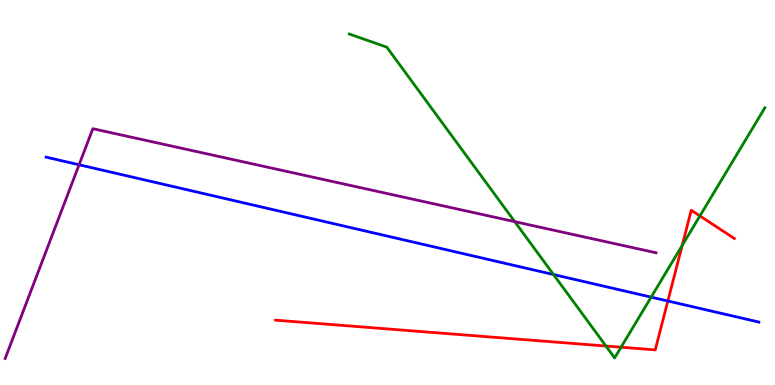[{'lines': ['blue', 'red'], 'intersections': [{'x': 8.62, 'y': 2.18}]}, {'lines': ['green', 'red'], 'intersections': [{'x': 7.82, 'y': 1.01}, {'x': 8.01, 'y': 0.981}, {'x': 8.8, 'y': 3.62}, {'x': 9.03, 'y': 4.39}]}, {'lines': ['purple', 'red'], 'intersections': []}, {'lines': ['blue', 'green'], 'intersections': [{'x': 7.14, 'y': 2.87}, {'x': 8.4, 'y': 2.28}]}, {'lines': ['blue', 'purple'], 'intersections': [{'x': 1.02, 'y': 5.72}]}, {'lines': ['green', 'purple'], 'intersections': [{'x': 6.64, 'y': 4.24}]}]